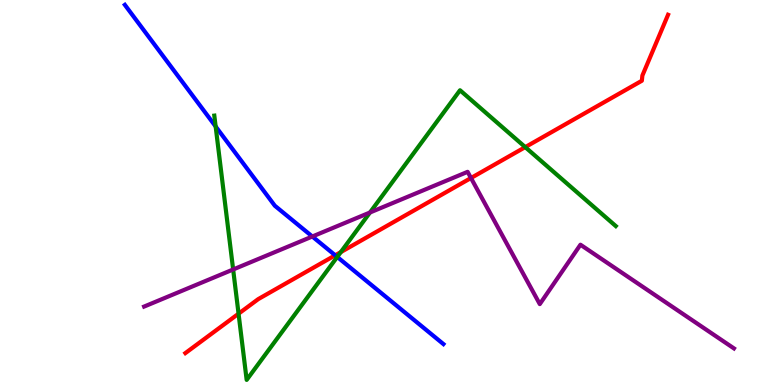[{'lines': ['blue', 'red'], 'intersections': [{'x': 4.33, 'y': 3.37}]}, {'lines': ['green', 'red'], 'intersections': [{'x': 3.08, 'y': 1.85}, {'x': 4.4, 'y': 3.45}, {'x': 6.78, 'y': 6.18}]}, {'lines': ['purple', 'red'], 'intersections': [{'x': 6.08, 'y': 5.38}]}, {'lines': ['blue', 'green'], 'intersections': [{'x': 2.78, 'y': 6.71}, {'x': 4.35, 'y': 3.33}]}, {'lines': ['blue', 'purple'], 'intersections': [{'x': 4.03, 'y': 3.86}]}, {'lines': ['green', 'purple'], 'intersections': [{'x': 3.01, 'y': 3.0}, {'x': 4.77, 'y': 4.48}]}]